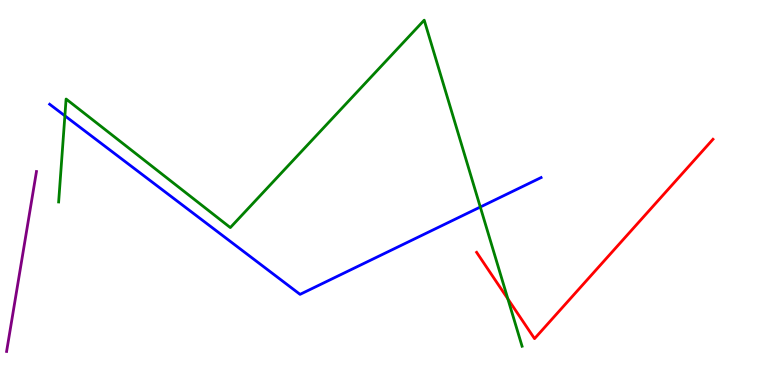[{'lines': ['blue', 'red'], 'intersections': []}, {'lines': ['green', 'red'], 'intersections': [{'x': 6.55, 'y': 2.24}]}, {'lines': ['purple', 'red'], 'intersections': []}, {'lines': ['blue', 'green'], 'intersections': [{'x': 0.837, 'y': 6.99}, {'x': 6.2, 'y': 4.62}]}, {'lines': ['blue', 'purple'], 'intersections': []}, {'lines': ['green', 'purple'], 'intersections': []}]